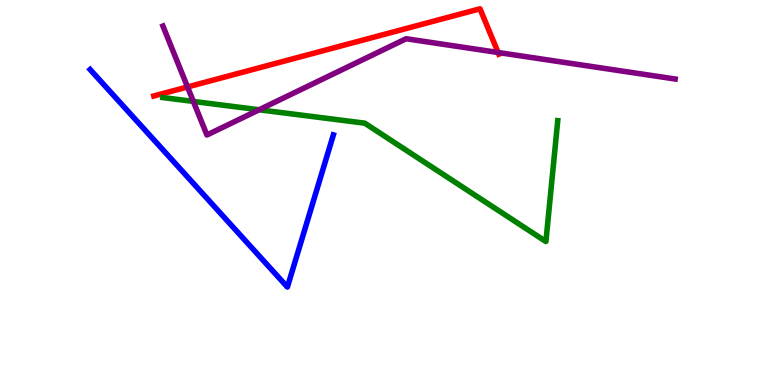[{'lines': ['blue', 'red'], 'intersections': []}, {'lines': ['green', 'red'], 'intersections': []}, {'lines': ['purple', 'red'], 'intersections': [{'x': 2.42, 'y': 7.74}, {'x': 6.43, 'y': 8.64}]}, {'lines': ['blue', 'green'], 'intersections': []}, {'lines': ['blue', 'purple'], 'intersections': []}, {'lines': ['green', 'purple'], 'intersections': [{'x': 2.5, 'y': 7.37}, {'x': 3.34, 'y': 7.15}]}]